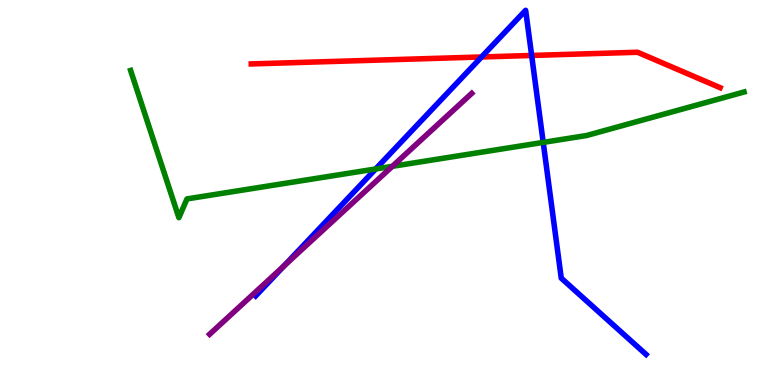[{'lines': ['blue', 'red'], 'intersections': [{'x': 6.21, 'y': 8.52}, {'x': 6.86, 'y': 8.56}]}, {'lines': ['green', 'red'], 'intersections': []}, {'lines': ['purple', 'red'], 'intersections': []}, {'lines': ['blue', 'green'], 'intersections': [{'x': 4.85, 'y': 5.61}, {'x': 7.01, 'y': 6.3}]}, {'lines': ['blue', 'purple'], 'intersections': [{'x': 3.67, 'y': 3.1}]}, {'lines': ['green', 'purple'], 'intersections': [{'x': 5.06, 'y': 5.68}]}]